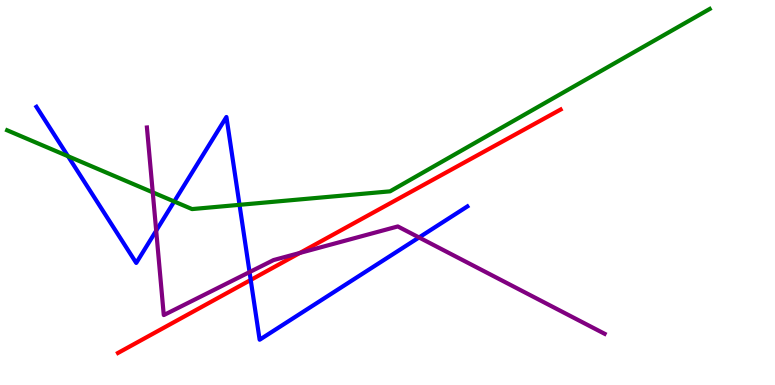[{'lines': ['blue', 'red'], 'intersections': [{'x': 3.24, 'y': 2.73}]}, {'lines': ['green', 'red'], 'intersections': []}, {'lines': ['purple', 'red'], 'intersections': [{'x': 3.87, 'y': 3.43}]}, {'lines': ['blue', 'green'], 'intersections': [{'x': 0.878, 'y': 5.94}, {'x': 2.25, 'y': 4.77}, {'x': 3.09, 'y': 4.68}]}, {'lines': ['blue', 'purple'], 'intersections': [{'x': 2.02, 'y': 4.01}, {'x': 3.22, 'y': 2.93}, {'x': 5.41, 'y': 3.83}]}, {'lines': ['green', 'purple'], 'intersections': [{'x': 1.97, 'y': 5.0}]}]